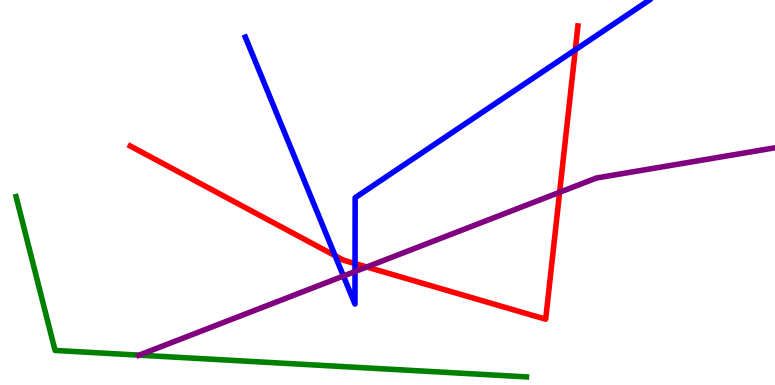[{'lines': ['blue', 'red'], 'intersections': [{'x': 4.32, 'y': 3.36}, {'x': 4.58, 'y': 3.15}, {'x': 7.42, 'y': 8.71}]}, {'lines': ['green', 'red'], 'intersections': []}, {'lines': ['purple', 'red'], 'intersections': [{'x': 4.73, 'y': 3.07}, {'x': 7.22, 'y': 5.01}]}, {'lines': ['blue', 'green'], 'intersections': []}, {'lines': ['blue', 'purple'], 'intersections': [{'x': 4.43, 'y': 2.83}, {'x': 4.58, 'y': 2.95}]}, {'lines': ['green', 'purple'], 'intersections': [{'x': 1.8, 'y': 0.775}]}]